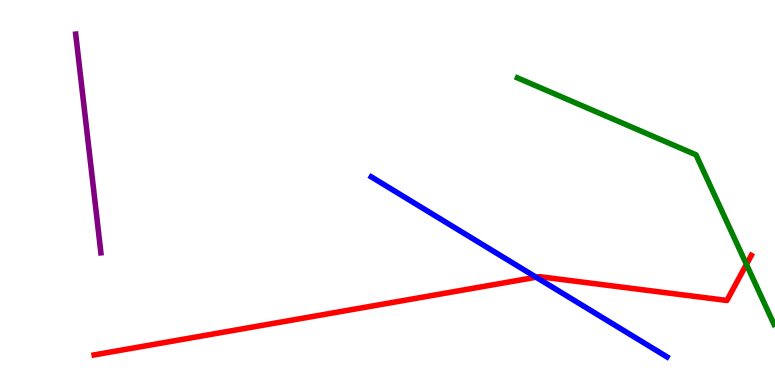[{'lines': ['blue', 'red'], 'intersections': [{'x': 6.92, 'y': 2.8}]}, {'lines': ['green', 'red'], 'intersections': [{'x': 9.63, 'y': 3.13}]}, {'lines': ['purple', 'red'], 'intersections': []}, {'lines': ['blue', 'green'], 'intersections': []}, {'lines': ['blue', 'purple'], 'intersections': []}, {'lines': ['green', 'purple'], 'intersections': []}]